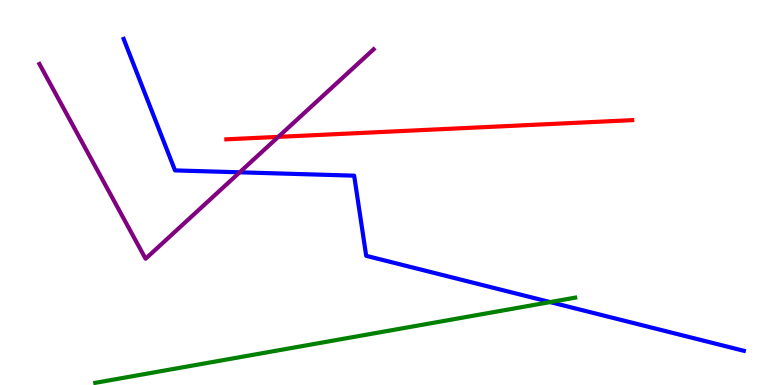[{'lines': ['blue', 'red'], 'intersections': []}, {'lines': ['green', 'red'], 'intersections': []}, {'lines': ['purple', 'red'], 'intersections': [{'x': 3.59, 'y': 6.44}]}, {'lines': ['blue', 'green'], 'intersections': [{'x': 7.1, 'y': 2.15}]}, {'lines': ['blue', 'purple'], 'intersections': [{'x': 3.09, 'y': 5.52}]}, {'lines': ['green', 'purple'], 'intersections': []}]